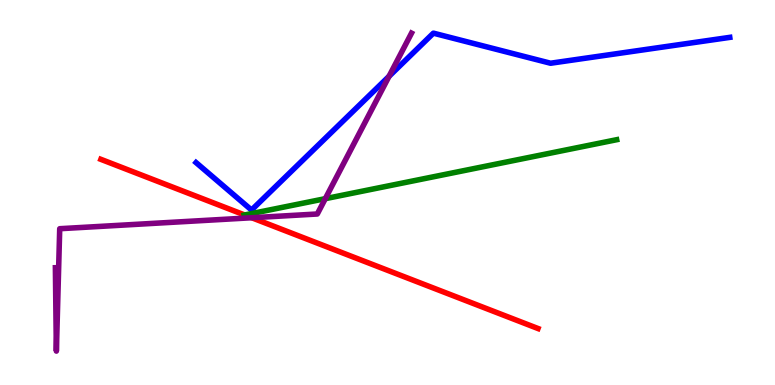[{'lines': ['blue', 'red'], 'intersections': []}, {'lines': ['green', 'red'], 'intersections': [{'x': 3.16, 'y': 4.42}]}, {'lines': ['purple', 'red'], 'intersections': [{'x': 3.25, 'y': 4.34}]}, {'lines': ['blue', 'green'], 'intersections': []}, {'lines': ['blue', 'purple'], 'intersections': [{'x': 5.02, 'y': 8.02}]}, {'lines': ['green', 'purple'], 'intersections': [{'x': 4.2, 'y': 4.84}]}]